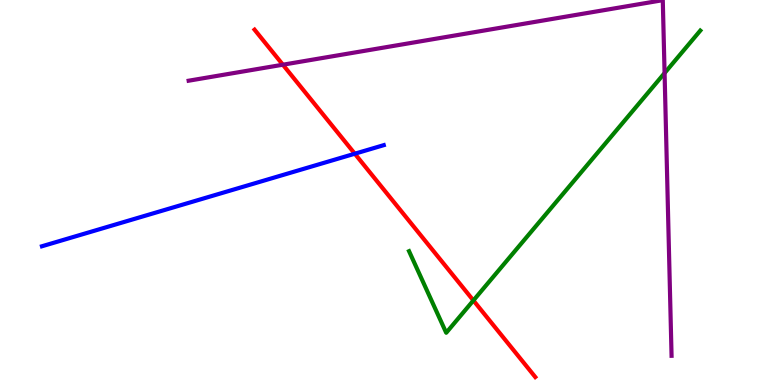[{'lines': ['blue', 'red'], 'intersections': [{'x': 4.58, 'y': 6.01}]}, {'lines': ['green', 'red'], 'intersections': [{'x': 6.11, 'y': 2.2}]}, {'lines': ['purple', 'red'], 'intersections': [{'x': 3.65, 'y': 8.32}]}, {'lines': ['blue', 'green'], 'intersections': []}, {'lines': ['blue', 'purple'], 'intersections': []}, {'lines': ['green', 'purple'], 'intersections': [{'x': 8.58, 'y': 8.1}]}]